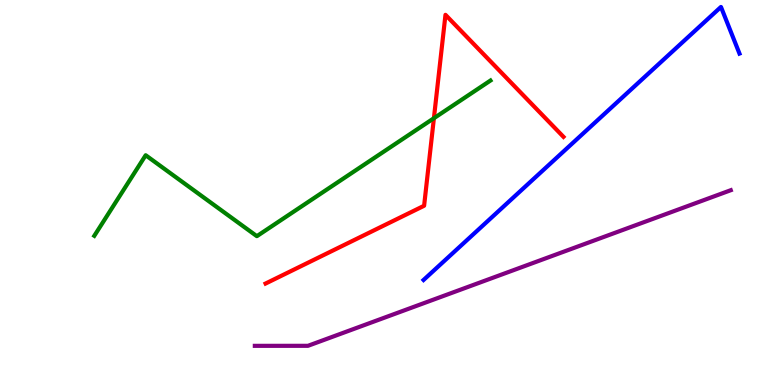[{'lines': ['blue', 'red'], 'intersections': []}, {'lines': ['green', 'red'], 'intersections': [{'x': 5.6, 'y': 6.93}]}, {'lines': ['purple', 'red'], 'intersections': []}, {'lines': ['blue', 'green'], 'intersections': []}, {'lines': ['blue', 'purple'], 'intersections': []}, {'lines': ['green', 'purple'], 'intersections': []}]